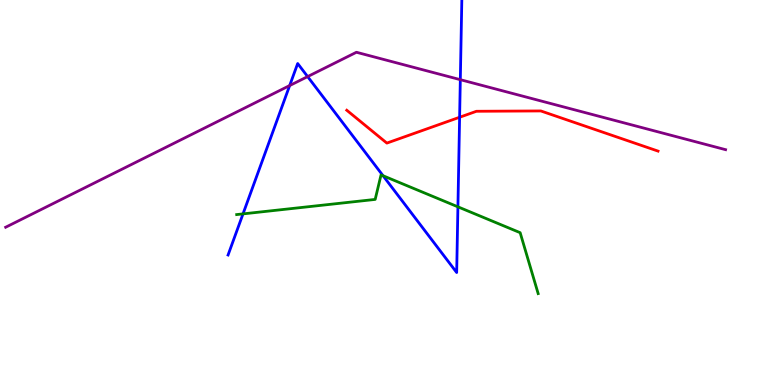[{'lines': ['blue', 'red'], 'intersections': [{'x': 5.93, 'y': 6.95}]}, {'lines': ['green', 'red'], 'intersections': []}, {'lines': ['purple', 'red'], 'intersections': []}, {'lines': ['blue', 'green'], 'intersections': [{'x': 3.14, 'y': 4.44}, {'x': 4.94, 'y': 5.44}, {'x': 5.91, 'y': 4.63}]}, {'lines': ['blue', 'purple'], 'intersections': [{'x': 3.74, 'y': 7.78}, {'x': 3.97, 'y': 8.01}, {'x': 5.94, 'y': 7.93}]}, {'lines': ['green', 'purple'], 'intersections': []}]